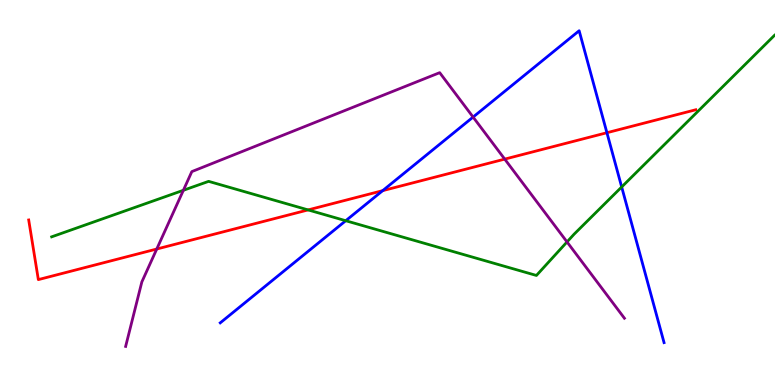[{'lines': ['blue', 'red'], 'intersections': [{'x': 4.94, 'y': 5.05}, {'x': 7.83, 'y': 6.55}]}, {'lines': ['green', 'red'], 'intersections': [{'x': 3.98, 'y': 4.55}]}, {'lines': ['purple', 'red'], 'intersections': [{'x': 2.02, 'y': 3.53}, {'x': 6.51, 'y': 5.87}]}, {'lines': ['blue', 'green'], 'intersections': [{'x': 4.46, 'y': 4.27}, {'x': 8.02, 'y': 5.14}]}, {'lines': ['blue', 'purple'], 'intersections': [{'x': 6.1, 'y': 6.96}]}, {'lines': ['green', 'purple'], 'intersections': [{'x': 2.37, 'y': 5.06}, {'x': 7.32, 'y': 3.72}]}]